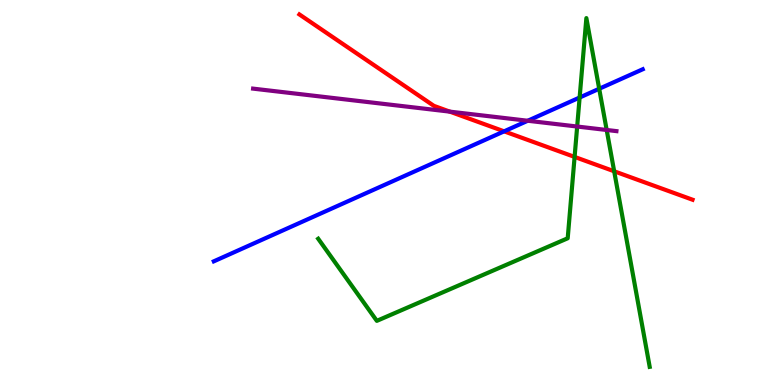[{'lines': ['blue', 'red'], 'intersections': [{'x': 6.5, 'y': 6.59}]}, {'lines': ['green', 'red'], 'intersections': [{'x': 7.41, 'y': 5.92}, {'x': 7.92, 'y': 5.55}]}, {'lines': ['purple', 'red'], 'intersections': [{'x': 5.8, 'y': 7.1}]}, {'lines': ['blue', 'green'], 'intersections': [{'x': 7.48, 'y': 7.47}, {'x': 7.73, 'y': 7.69}]}, {'lines': ['blue', 'purple'], 'intersections': [{'x': 6.81, 'y': 6.86}]}, {'lines': ['green', 'purple'], 'intersections': [{'x': 7.45, 'y': 6.71}, {'x': 7.83, 'y': 6.62}]}]